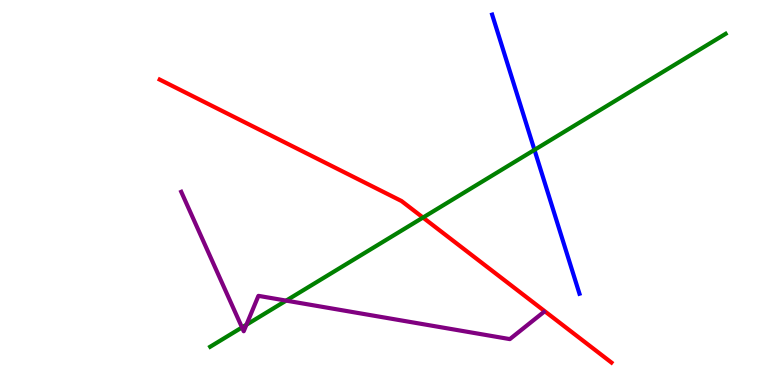[{'lines': ['blue', 'red'], 'intersections': []}, {'lines': ['green', 'red'], 'intersections': [{'x': 5.46, 'y': 4.35}]}, {'lines': ['purple', 'red'], 'intersections': []}, {'lines': ['blue', 'green'], 'intersections': [{'x': 6.9, 'y': 6.11}]}, {'lines': ['blue', 'purple'], 'intersections': []}, {'lines': ['green', 'purple'], 'intersections': [{'x': 3.12, 'y': 1.5}, {'x': 3.18, 'y': 1.57}, {'x': 3.69, 'y': 2.19}]}]